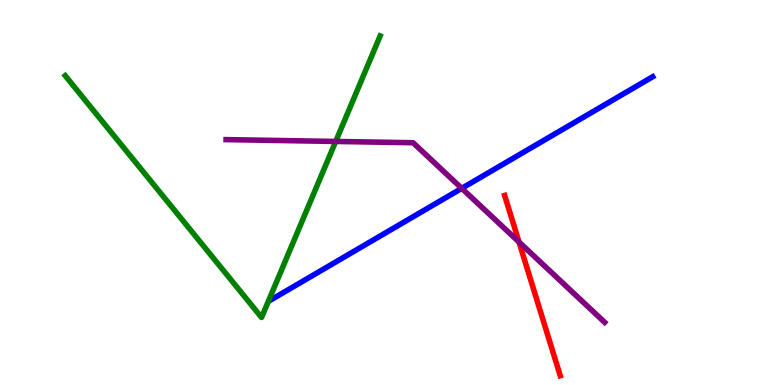[{'lines': ['blue', 'red'], 'intersections': []}, {'lines': ['green', 'red'], 'intersections': []}, {'lines': ['purple', 'red'], 'intersections': [{'x': 6.7, 'y': 3.71}]}, {'lines': ['blue', 'green'], 'intersections': []}, {'lines': ['blue', 'purple'], 'intersections': [{'x': 5.96, 'y': 5.11}]}, {'lines': ['green', 'purple'], 'intersections': [{'x': 4.33, 'y': 6.33}]}]